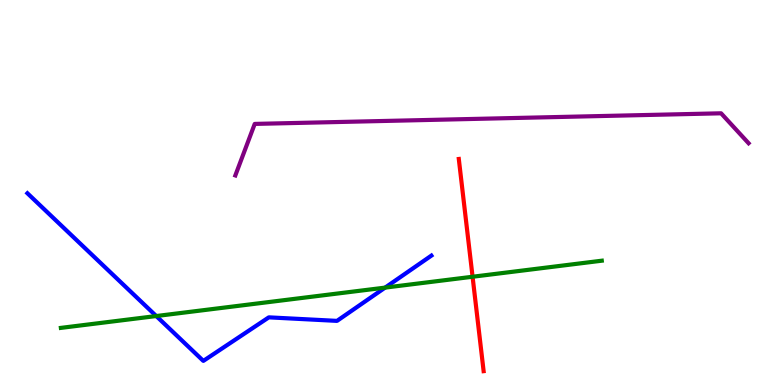[{'lines': ['blue', 'red'], 'intersections': []}, {'lines': ['green', 'red'], 'intersections': [{'x': 6.1, 'y': 2.81}]}, {'lines': ['purple', 'red'], 'intersections': []}, {'lines': ['blue', 'green'], 'intersections': [{'x': 2.02, 'y': 1.79}, {'x': 4.97, 'y': 2.53}]}, {'lines': ['blue', 'purple'], 'intersections': []}, {'lines': ['green', 'purple'], 'intersections': []}]